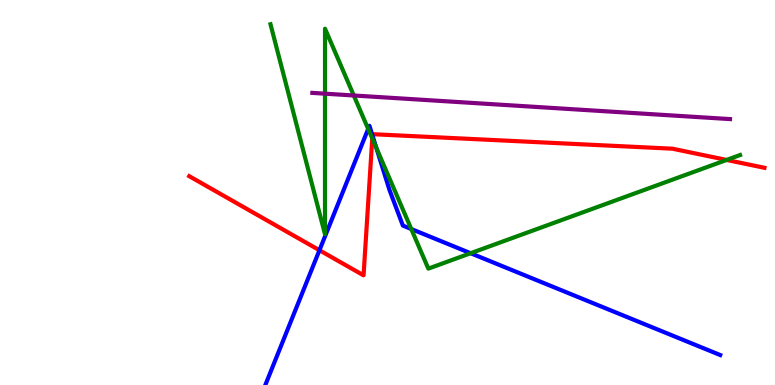[{'lines': ['blue', 'red'], 'intersections': [{'x': 4.12, 'y': 3.5}, {'x': 4.81, 'y': 6.48}]}, {'lines': ['green', 'red'], 'intersections': [{'x': 4.8, 'y': 6.4}, {'x': 9.38, 'y': 5.85}]}, {'lines': ['purple', 'red'], 'intersections': []}, {'lines': ['blue', 'green'], 'intersections': [{'x': 4.75, 'y': 6.65}, {'x': 4.86, 'y': 6.16}, {'x': 5.31, 'y': 4.05}, {'x': 6.07, 'y': 3.42}]}, {'lines': ['blue', 'purple'], 'intersections': []}, {'lines': ['green', 'purple'], 'intersections': [{'x': 4.19, 'y': 7.57}, {'x': 4.56, 'y': 7.52}]}]